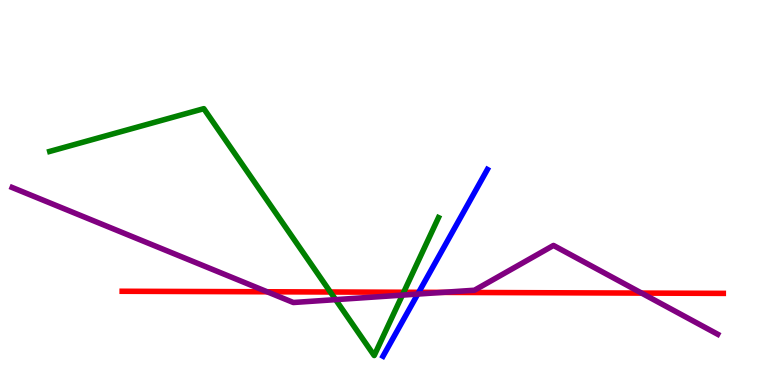[{'lines': ['blue', 'red'], 'intersections': [{'x': 5.4, 'y': 2.41}]}, {'lines': ['green', 'red'], 'intersections': [{'x': 4.26, 'y': 2.42}, {'x': 5.21, 'y': 2.41}]}, {'lines': ['purple', 'red'], 'intersections': [{'x': 3.45, 'y': 2.42}, {'x': 5.71, 'y': 2.41}, {'x': 8.28, 'y': 2.39}]}, {'lines': ['blue', 'green'], 'intersections': []}, {'lines': ['blue', 'purple'], 'intersections': [{'x': 5.39, 'y': 2.36}]}, {'lines': ['green', 'purple'], 'intersections': [{'x': 4.33, 'y': 2.22}, {'x': 5.19, 'y': 2.33}]}]